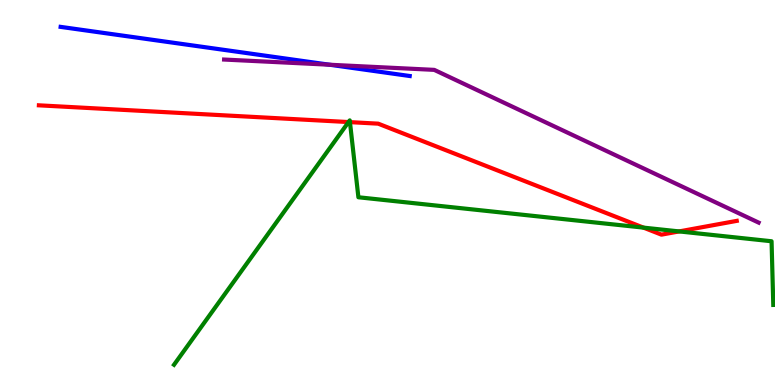[{'lines': ['blue', 'red'], 'intersections': []}, {'lines': ['green', 'red'], 'intersections': [{'x': 4.5, 'y': 6.83}, {'x': 4.52, 'y': 6.83}, {'x': 8.3, 'y': 4.09}, {'x': 8.76, 'y': 3.99}]}, {'lines': ['purple', 'red'], 'intersections': []}, {'lines': ['blue', 'green'], 'intersections': []}, {'lines': ['blue', 'purple'], 'intersections': [{'x': 4.25, 'y': 8.32}]}, {'lines': ['green', 'purple'], 'intersections': []}]